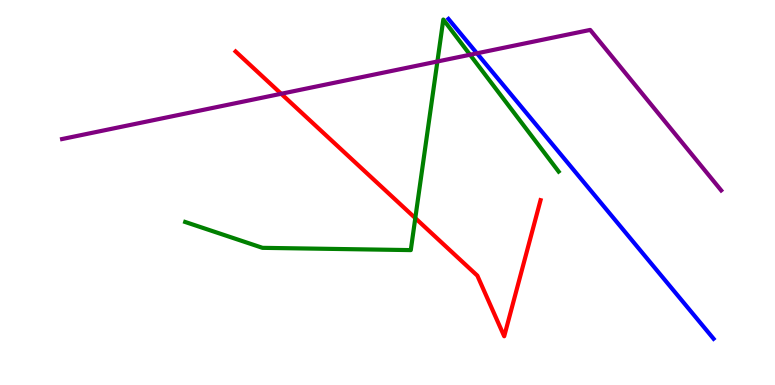[{'lines': ['blue', 'red'], 'intersections': []}, {'lines': ['green', 'red'], 'intersections': [{'x': 5.36, 'y': 4.33}]}, {'lines': ['purple', 'red'], 'intersections': [{'x': 3.63, 'y': 7.56}]}, {'lines': ['blue', 'green'], 'intersections': []}, {'lines': ['blue', 'purple'], 'intersections': [{'x': 6.15, 'y': 8.62}]}, {'lines': ['green', 'purple'], 'intersections': [{'x': 5.64, 'y': 8.4}, {'x': 6.06, 'y': 8.58}]}]